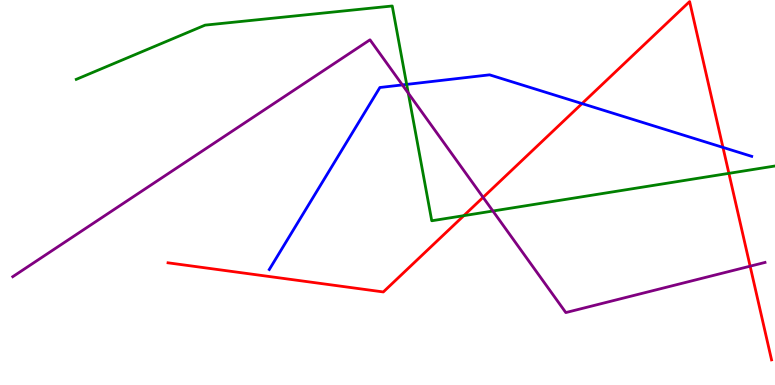[{'lines': ['blue', 'red'], 'intersections': [{'x': 7.51, 'y': 7.31}, {'x': 9.33, 'y': 6.17}]}, {'lines': ['green', 'red'], 'intersections': [{'x': 5.98, 'y': 4.4}, {'x': 9.41, 'y': 5.5}]}, {'lines': ['purple', 'red'], 'intersections': [{'x': 6.23, 'y': 4.87}, {'x': 9.68, 'y': 3.09}]}, {'lines': ['blue', 'green'], 'intersections': [{'x': 5.25, 'y': 7.81}]}, {'lines': ['blue', 'purple'], 'intersections': [{'x': 5.19, 'y': 7.79}]}, {'lines': ['green', 'purple'], 'intersections': [{'x': 5.27, 'y': 7.58}, {'x': 6.36, 'y': 4.52}]}]